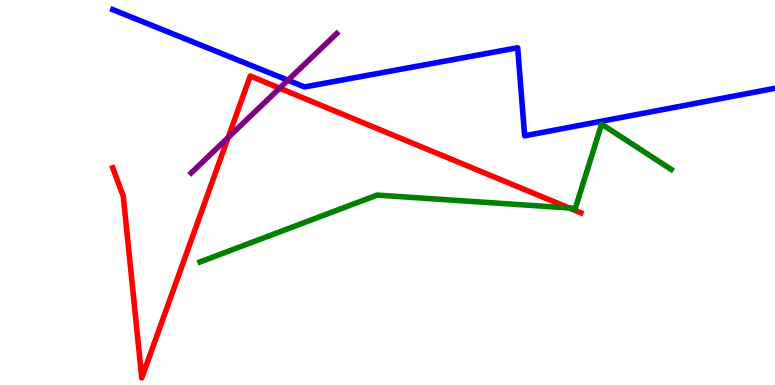[{'lines': ['blue', 'red'], 'intersections': []}, {'lines': ['green', 'red'], 'intersections': [{'x': 7.34, 'y': 4.6}]}, {'lines': ['purple', 'red'], 'intersections': [{'x': 2.94, 'y': 6.43}, {'x': 3.61, 'y': 7.71}]}, {'lines': ['blue', 'green'], 'intersections': []}, {'lines': ['blue', 'purple'], 'intersections': [{'x': 3.72, 'y': 7.92}]}, {'lines': ['green', 'purple'], 'intersections': []}]